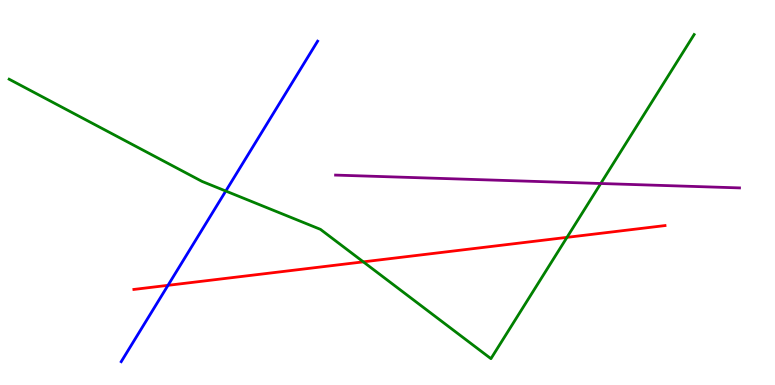[{'lines': ['blue', 'red'], 'intersections': [{'x': 2.17, 'y': 2.59}]}, {'lines': ['green', 'red'], 'intersections': [{'x': 4.69, 'y': 3.2}, {'x': 7.32, 'y': 3.83}]}, {'lines': ['purple', 'red'], 'intersections': []}, {'lines': ['blue', 'green'], 'intersections': [{'x': 2.91, 'y': 5.04}]}, {'lines': ['blue', 'purple'], 'intersections': []}, {'lines': ['green', 'purple'], 'intersections': [{'x': 7.75, 'y': 5.23}]}]